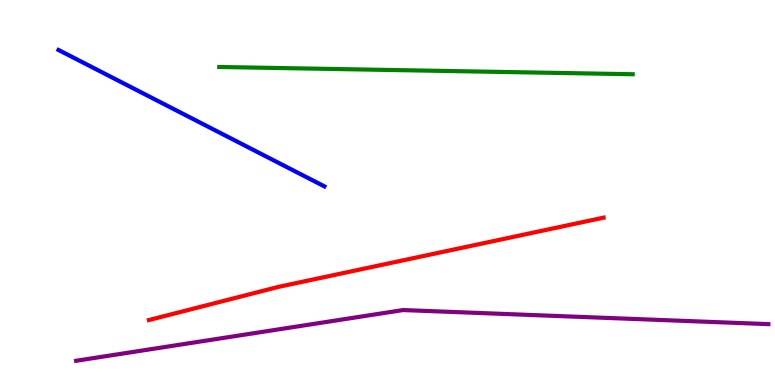[{'lines': ['blue', 'red'], 'intersections': []}, {'lines': ['green', 'red'], 'intersections': []}, {'lines': ['purple', 'red'], 'intersections': []}, {'lines': ['blue', 'green'], 'intersections': []}, {'lines': ['blue', 'purple'], 'intersections': []}, {'lines': ['green', 'purple'], 'intersections': []}]